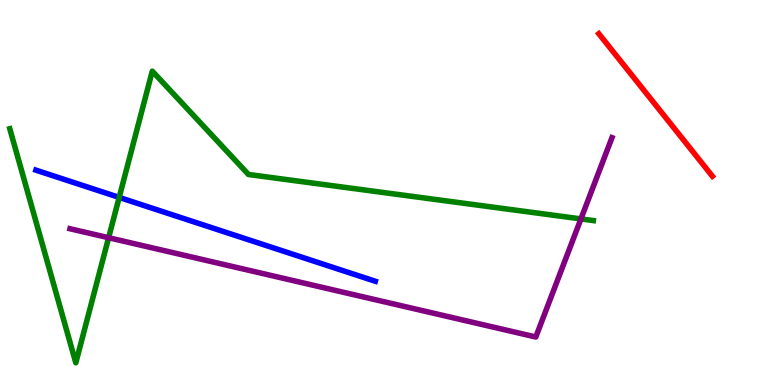[{'lines': ['blue', 'red'], 'intersections': []}, {'lines': ['green', 'red'], 'intersections': []}, {'lines': ['purple', 'red'], 'intersections': []}, {'lines': ['blue', 'green'], 'intersections': [{'x': 1.54, 'y': 4.87}]}, {'lines': ['blue', 'purple'], 'intersections': []}, {'lines': ['green', 'purple'], 'intersections': [{'x': 1.4, 'y': 3.83}, {'x': 7.5, 'y': 4.31}]}]